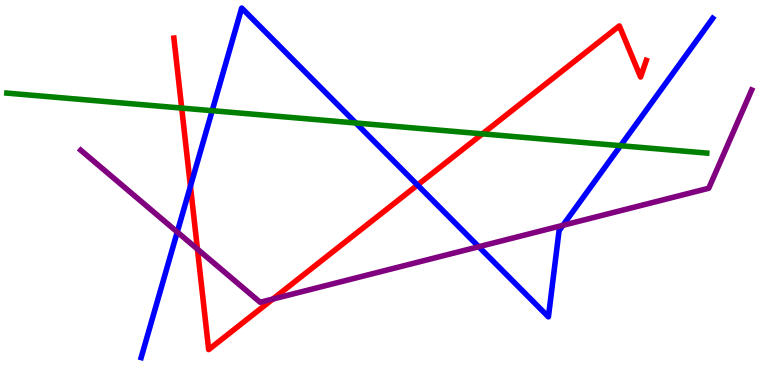[{'lines': ['blue', 'red'], 'intersections': [{'x': 2.46, 'y': 5.16}, {'x': 5.39, 'y': 5.19}]}, {'lines': ['green', 'red'], 'intersections': [{'x': 2.34, 'y': 7.19}, {'x': 6.22, 'y': 6.52}]}, {'lines': ['purple', 'red'], 'intersections': [{'x': 2.55, 'y': 3.53}, {'x': 3.52, 'y': 2.23}]}, {'lines': ['blue', 'green'], 'intersections': [{'x': 2.74, 'y': 7.12}, {'x': 4.59, 'y': 6.81}, {'x': 8.01, 'y': 6.22}]}, {'lines': ['blue', 'purple'], 'intersections': [{'x': 2.29, 'y': 3.97}, {'x': 6.18, 'y': 3.59}, {'x': 7.26, 'y': 4.15}]}, {'lines': ['green', 'purple'], 'intersections': []}]